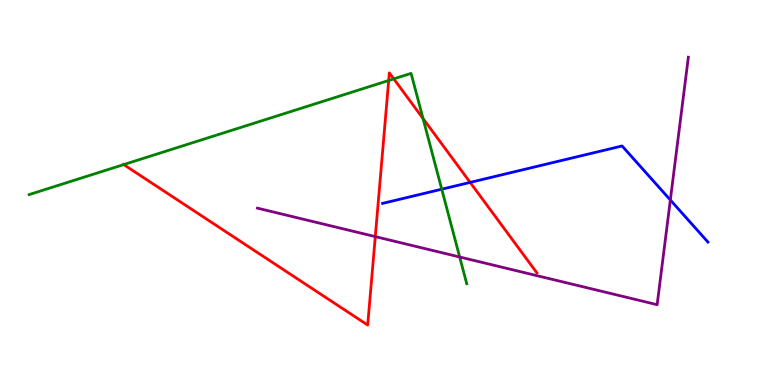[{'lines': ['blue', 'red'], 'intersections': [{'x': 6.07, 'y': 5.26}]}, {'lines': ['green', 'red'], 'intersections': [{'x': 1.6, 'y': 5.73}, {'x': 5.02, 'y': 7.91}, {'x': 5.08, 'y': 7.95}, {'x': 5.46, 'y': 6.92}]}, {'lines': ['purple', 'red'], 'intersections': [{'x': 4.84, 'y': 3.85}]}, {'lines': ['blue', 'green'], 'intersections': [{'x': 5.7, 'y': 5.09}]}, {'lines': ['blue', 'purple'], 'intersections': [{'x': 8.65, 'y': 4.81}]}, {'lines': ['green', 'purple'], 'intersections': [{'x': 5.93, 'y': 3.32}]}]